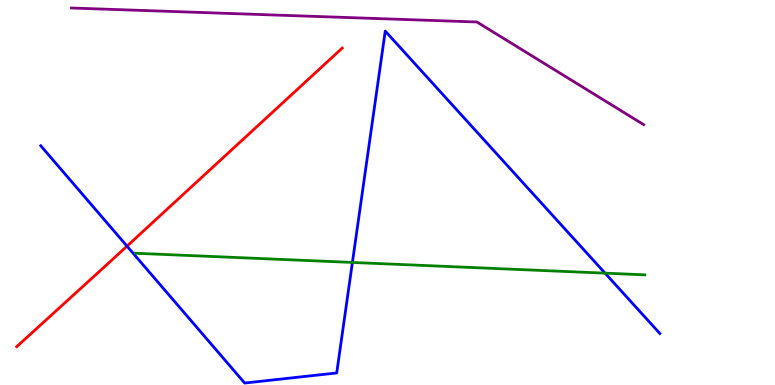[{'lines': ['blue', 'red'], 'intersections': [{'x': 1.64, 'y': 3.61}]}, {'lines': ['green', 'red'], 'intersections': []}, {'lines': ['purple', 'red'], 'intersections': []}, {'lines': ['blue', 'green'], 'intersections': [{'x': 4.55, 'y': 3.18}, {'x': 7.81, 'y': 2.9}]}, {'lines': ['blue', 'purple'], 'intersections': []}, {'lines': ['green', 'purple'], 'intersections': []}]